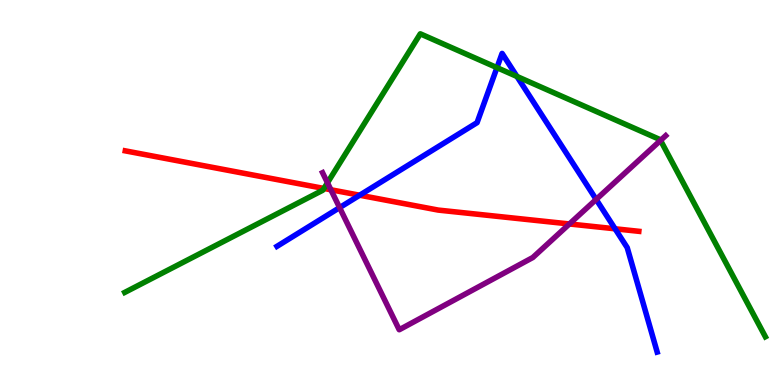[{'lines': ['blue', 'red'], 'intersections': [{'x': 4.64, 'y': 4.93}, {'x': 7.94, 'y': 4.06}]}, {'lines': ['green', 'red'], 'intersections': [{'x': 4.18, 'y': 5.11}]}, {'lines': ['purple', 'red'], 'intersections': [{'x': 4.27, 'y': 5.07}, {'x': 7.35, 'y': 4.18}]}, {'lines': ['blue', 'green'], 'intersections': [{'x': 6.41, 'y': 8.24}, {'x': 6.67, 'y': 8.01}]}, {'lines': ['blue', 'purple'], 'intersections': [{'x': 4.38, 'y': 4.61}, {'x': 7.69, 'y': 4.82}]}, {'lines': ['green', 'purple'], 'intersections': [{'x': 4.23, 'y': 5.25}, {'x': 8.52, 'y': 6.35}]}]